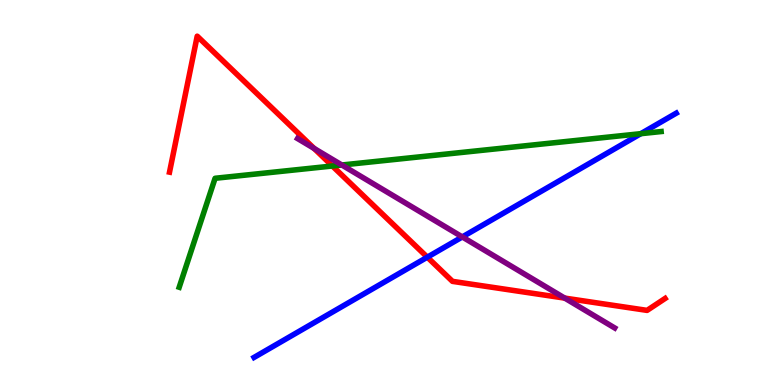[{'lines': ['blue', 'red'], 'intersections': [{'x': 5.51, 'y': 3.32}]}, {'lines': ['green', 'red'], 'intersections': [{'x': 4.29, 'y': 5.69}]}, {'lines': ['purple', 'red'], 'intersections': [{'x': 4.05, 'y': 6.14}, {'x': 7.29, 'y': 2.26}]}, {'lines': ['blue', 'green'], 'intersections': [{'x': 8.27, 'y': 6.53}]}, {'lines': ['blue', 'purple'], 'intersections': [{'x': 5.97, 'y': 3.85}]}, {'lines': ['green', 'purple'], 'intersections': [{'x': 4.41, 'y': 5.71}]}]